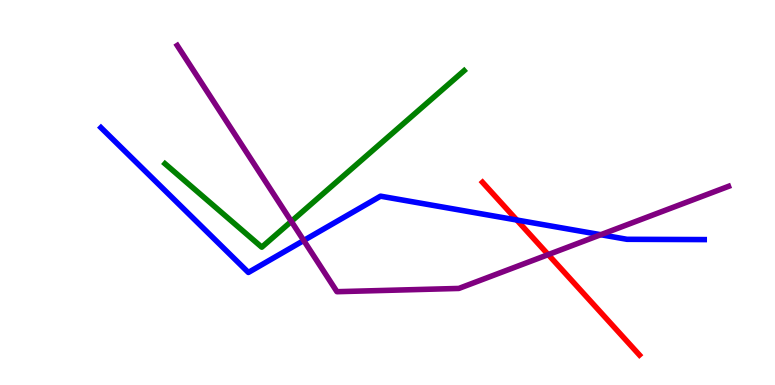[{'lines': ['blue', 'red'], 'intersections': [{'x': 6.67, 'y': 4.29}]}, {'lines': ['green', 'red'], 'intersections': []}, {'lines': ['purple', 'red'], 'intersections': [{'x': 7.07, 'y': 3.39}]}, {'lines': ['blue', 'green'], 'intersections': []}, {'lines': ['blue', 'purple'], 'intersections': [{'x': 3.92, 'y': 3.75}, {'x': 7.75, 'y': 3.9}]}, {'lines': ['green', 'purple'], 'intersections': [{'x': 3.76, 'y': 4.25}]}]